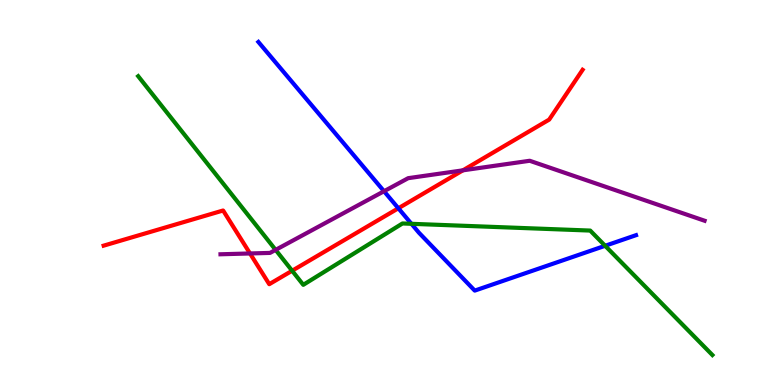[{'lines': ['blue', 'red'], 'intersections': [{'x': 5.14, 'y': 4.59}]}, {'lines': ['green', 'red'], 'intersections': [{'x': 3.77, 'y': 2.97}]}, {'lines': ['purple', 'red'], 'intersections': [{'x': 3.23, 'y': 3.42}, {'x': 5.97, 'y': 5.58}]}, {'lines': ['blue', 'green'], 'intersections': [{'x': 5.31, 'y': 4.19}, {'x': 7.81, 'y': 3.62}]}, {'lines': ['blue', 'purple'], 'intersections': [{'x': 4.96, 'y': 5.03}]}, {'lines': ['green', 'purple'], 'intersections': [{'x': 3.56, 'y': 3.51}]}]